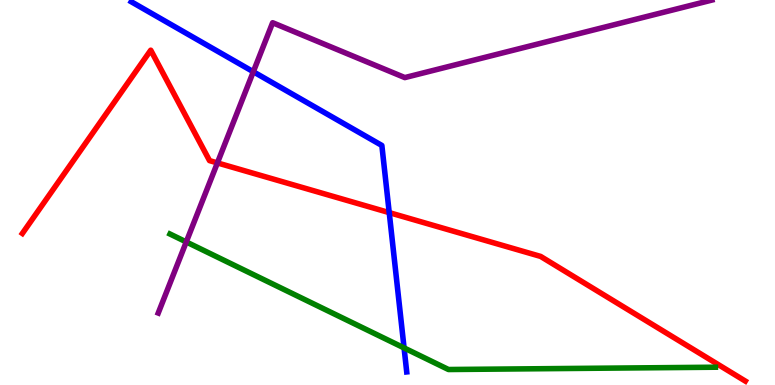[{'lines': ['blue', 'red'], 'intersections': [{'x': 5.02, 'y': 4.48}]}, {'lines': ['green', 'red'], 'intersections': []}, {'lines': ['purple', 'red'], 'intersections': [{'x': 2.81, 'y': 5.77}]}, {'lines': ['blue', 'green'], 'intersections': [{'x': 5.21, 'y': 0.963}]}, {'lines': ['blue', 'purple'], 'intersections': [{'x': 3.27, 'y': 8.14}]}, {'lines': ['green', 'purple'], 'intersections': [{'x': 2.4, 'y': 3.72}]}]